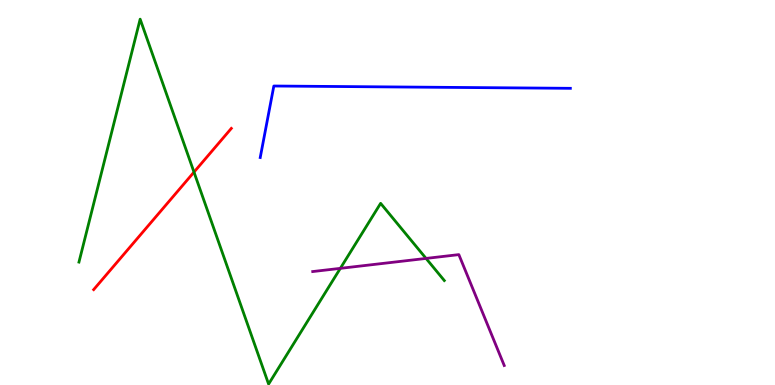[{'lines': ['blue', 'red'], 'intersections': []}, {'lines': ['green', 'red'], 'intersections': [{'x': 2.5, 'y': 5.53}]}, {'lines': ['purple', 'red'], 'intersections': []}, {'lines': ['blue', 'green'], 'intersections': []}, {'lines': ['blue', 'purple'], 'intersections': []}, {'lines': ['green', 'purple'], 'intersections': [{'x': 4.39, 'y': 3.03}, {'x': 5.5, 'y': 3.29}]}]